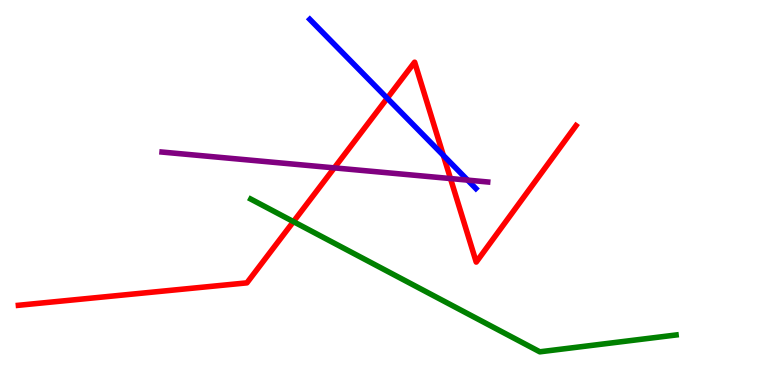[{'lines': ['blue', 'red'], 'intersections': [{'x': 5.0, 'y': 7.45}, {'x': 5.72, 'y': 5.96}]}, {'lines': ['green', 'red'], 'intersections': [{'x': 3.79, 'y': 4.24}]}, {'lines': ['purple', 'red'], 'intersections': [{'x': 4.31, 'y': 5.64}, {'x': 5.81, 'y': 5.36}]}, {'lines': ['blue', 'green'], 'intersections': []}, {'lines': ['blue', 'purple'], 'intersections': [{'x': 6.03, 'y': 5.32}]}, {'lines': ['green', 'purple'], 'intersections': []}]